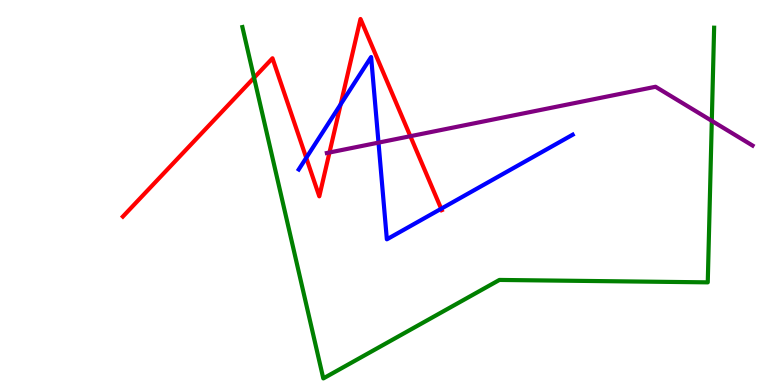[{'lines': ['blue', 'red'], 'intersections': [{'x': 3.95, 'y': 5.9}, {'x': 4.4, 'y': 7.29}, {'x': 5.69, 'y': 4.58}]}, {'lines': ['green', 'red'], 'intersections': [{'x': 3.28, 'y': 7.98}]}, {'lines': ['purple', 'red'], 'intersections': [{'x': 4.25, 'y': 6.04}, {'x': 5.29, 'y': 6.46}]}, {'lines': ['blue', 'green'], 'intersections': []}, {'lines': ['blue', 'purple'], 'intersections': [{'x': 4.88, 'y': 6.3}]}, {'lines': ['green', 'purple'], 'intersections': [{'x': 9.18, 'y': 6.86}]}]